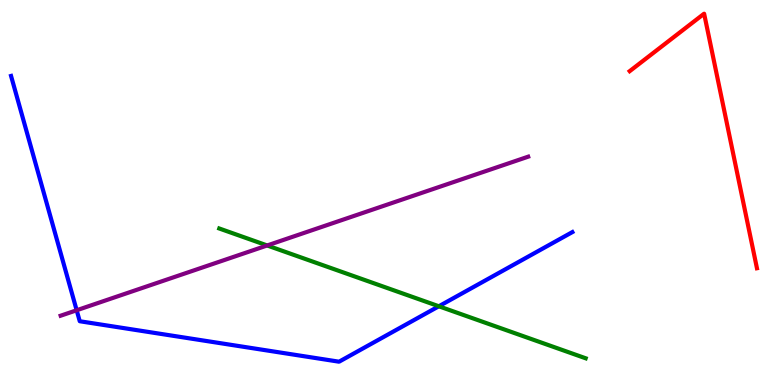[{'lines': ['blue', 'red'], 'intersections': []}, {'lines': ['green', 'red'], 'intersections': []}, {'lines': ['purple', 'red'], 'intersections': []}, {'lines': ['blue', 'green'], 'intersections': [{'x': 5.66, 'y': 2.04}]}, {'lines': ['blue', 'purple'], 'intersections': [{'x': 0.989, 'y': 1.94}]}, {'lines': ['green', 'purple'], 'intersections': [{'x': 3.45, 'y': 3.62}]}]